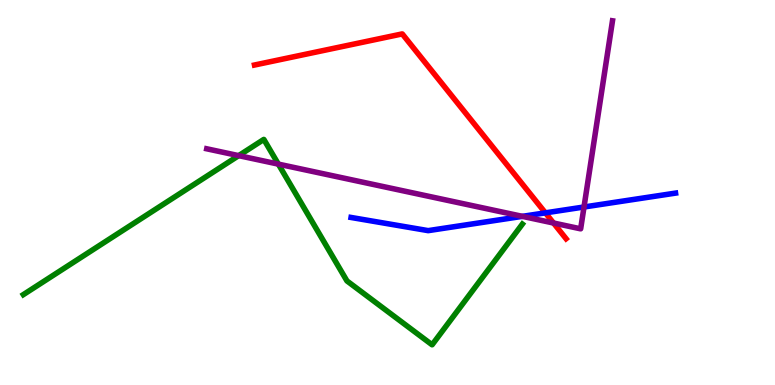[{'lines': ['blue', 'red'], 'intersections': [{'x': 7.04, 'y': 4.47}]}, {'lines': ['green', 'red'], 'intersections': []}, {'lines': ['purple', 'red'], 'intersections': [{'x': 7.14, 'y': 4.21}]}, {'lines': ['blue', 'green'], 'intersections': []}, {'lines': ['blue', 'purple'], 'intersections': [{'x': 6.74, 'y': 4.38}, {'x': 7.54, 'y': 4.62}]}, {'lines': ['green', 'purple'], 'intersections': [{'x': 3.08, 'y': 5.96}, {'x': 3.59, 'y': 5.74}]}]